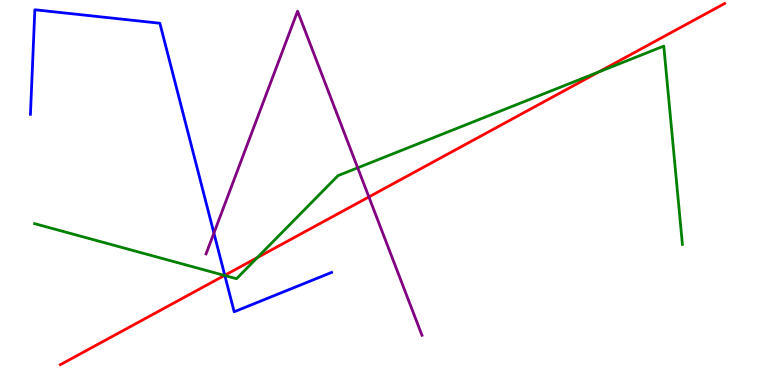[{'lines': ['blue', 'red'], 'intersections': [{'x': 2.9, 'y': 2.85}]}, {'lines': ['green', 'red'], 'intersections': [{'x': 2.9, 'y': 2.85}, {'x': 3.32, 'y': 3.31}, {'x': 7.73, 'y': 8.13}]}, {'lines': ['purple', 'red'], 'intersections': [{'x': 4.76, 'y': 4.88}]}, {'lines': ['blue', 'green'], 'intersections': [{'x': 2.9, 'y': 2.84}]}, {'lines': ['blue', 'purple'], 'intersections': [{'x': 2.76, 'y': 3.95}]}, {'lines': ['green', 'purple'], 'intersections': [{'x': 4.62, 'y': 5.64}]}]